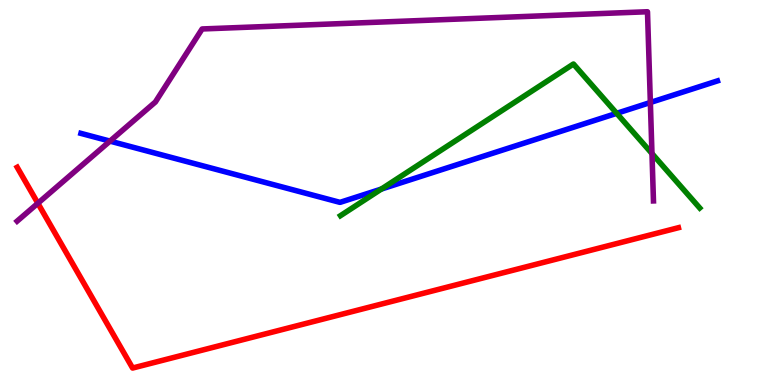[{'lines': ['blue', 'red'], 'intersections': []}, {'lines': ['green', 'red'], 'intersections': []}, {'lines': ['purple', 'red'], 'intersections': [{'x': 0.489, 'y': 4.72}]}, {'lines': ['blue', 'green'], 'intersections': [{'x': 4.92, 'y': 5.09}, {'x': 7.96, 'y': 7.06}]}, {'lines': ['blue', 'purple'], 'intersections': [{'x': 1.42, 'y': 6.33}, {'x': 8.39, 'y': 7.34}]}, {'lines': ['green', 'purple'], 'intersections': [{'x': 8.41, 'y': 6.01}]}]